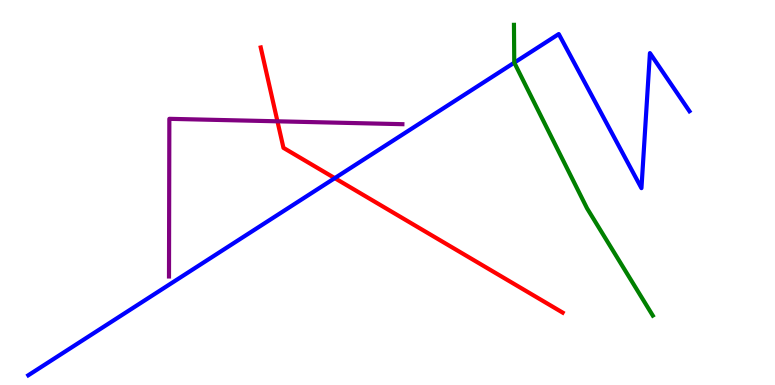[{'lines': ['blue', 'red'], 'intersections': [{'x': 4.32, 'y': 5.37}]}, {'lines': ['green', 'red'], 'intersections': []}, {'lines': ['purple', 'red'], 'intersections': [{'x': 3.58, 'y': 6.85}]}, {'lines': ['blue', 'green'], 'intersections': [{'x': 6.64, 'y': 8.37}]}, {'lines': ['blue', 'purple'], 'intersections': []}, {'lines': ['green', 'purple'], 'intersections': []}]